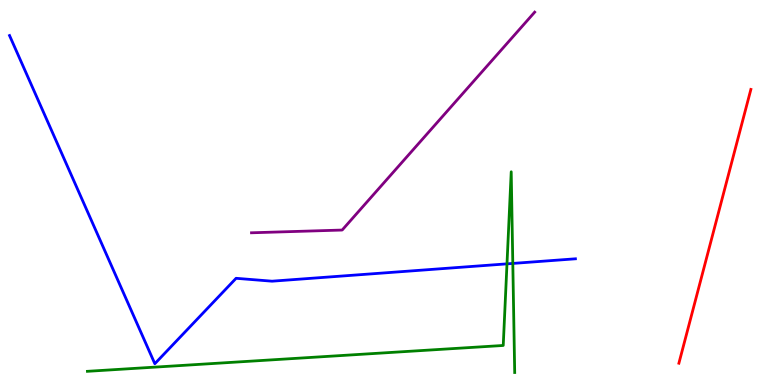[{'lines': ['blue', 'red'], 'intersections': []}, {'lines': ['green', 'red'], 'intersections': []}, {'lines': ['purple', 'red'], 'intersections': []}, {'lines': ['blue', 'green'], 'intersections': [{'x': 6.54, 'y': 3.15}, {'x': 6.62, 'y': 3.16}]}, {'lines': ['blue', 'purple'], 'intersections': []}, {'lines': ['green', 'purple'], 'intersections': []}]